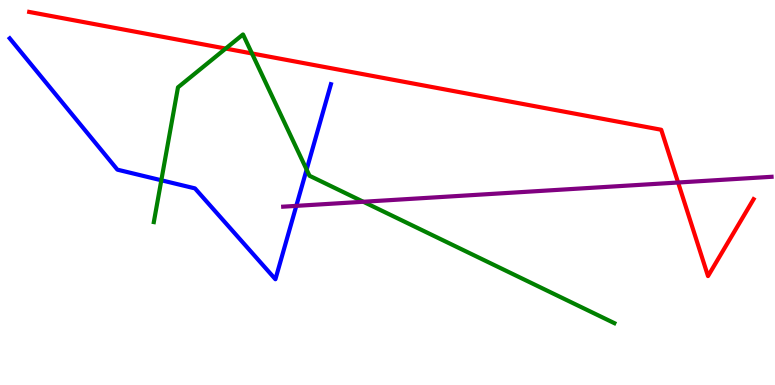[{'lines': ['blue', 'red'], 'intersections': []}, {'lines': ['green', 'red'], 'intersections': [{'x': 2.91, 'y': 8.74}, {'x': 3.25, 'y': 8.61}]}, {'lines': ['purple', 'red'], 'intersections': [{'x': 8.75, 'y': 5.26}]}, {'lines': ['blue', 'green'], 'intersections': [{'x': 2.08, 'y': 5.32}, {'x': 3.96, 'y': 5.59}]}, {'lines': ['blue', 'purple'], 'intersections': [{'x': 3.82, 'y': 4.65}]}, {'lines': ['green', 'purple'], 'intersections': [{'x': 4.69, 'y': 4.76}]}]